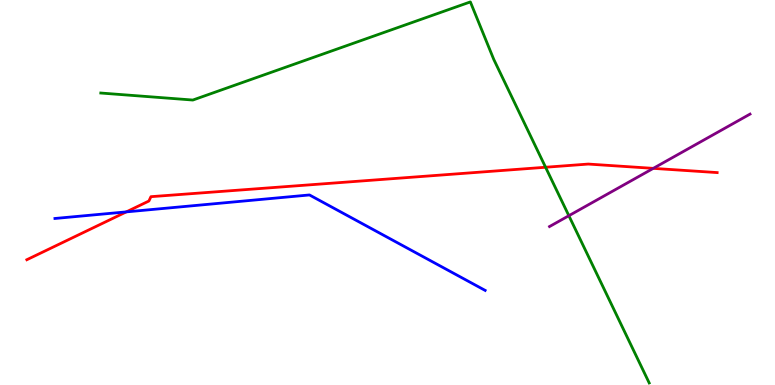[{'lines': ['blue', 'red'], 'intersections': [{'x': 1.63, 'y': 4.5}]}, {'lines': ['green', 'red'], 'intersections': [{'x': 7.04, 'y': 5.66}]}, {'lines': ['purple', 'red'], 'intersections': [{'x': 8.43, 'y': 5.63}]}, {'lines': ['blue', 'green'], 'intersections': []}, {'lines': ['blue', 'purple'], 'intersections': []}, {'lines': ['green', 'purple'], 'intersections': [{'x': 7.34, 'y': 4.4}]}]